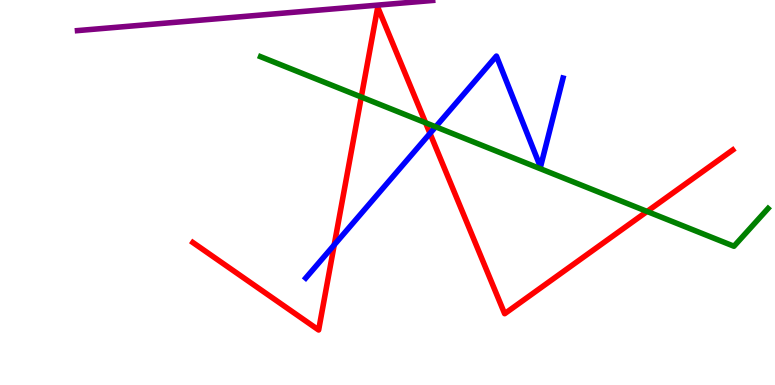[{'lines': ['blue', 'red'], 'intersections': [{'x': 4.31, 'y': 3.64}, {'x': 5.55, 'y': 6.53}]}, {'lines': ['green', 'red'], 'intersections': [{'x': 4.66, 'y': 7.48}, {'x': 5.49, 'y': 6.81}, {'x': 8.35, 'y': 4.51}]}, {'lines': ['purple', 'red'], 'intersections': []}, {'lines': ['blue', 'green'], 'intersections': [{'x': 5.62, 'y': 6.71}]}, {'lines': ['blue', 'purple'], 'intersections': []}, {'lines': ['green', 'purple'], 'intersections': []}]